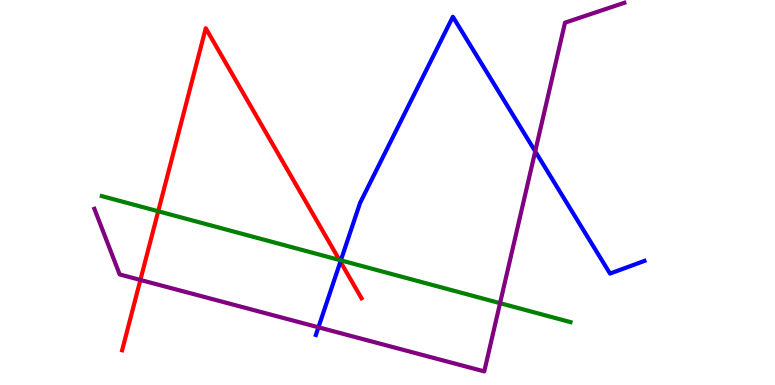[{'lines': ['blue', 'red'], 'intersections': [{'x': 4.39, 'y': 3.2}]}, {'lines': ['green', 'red'], 'intersections': [{'x': 2.04, 'y': 4.51}, {'x': 4.38, 'y': 3.25}]}, {'lines': ['purple', 'red'], 'intersections': [{'x': 1.81, 'y': 2.73}]}, {'lines': ['blue', 'green'], 'intersections': [{'x': 4.4, 'y': 3.24}]}, {'lines': ['blue', 'purple'], 'intersections': [{'x': 4.11, 'y': 1.5}, {'x': 6.91, 'y': 6.07}]}, {'lines': ['green', 'purple'], 'intersections': [{'x': 6.45, 'y': 2.13}]}]